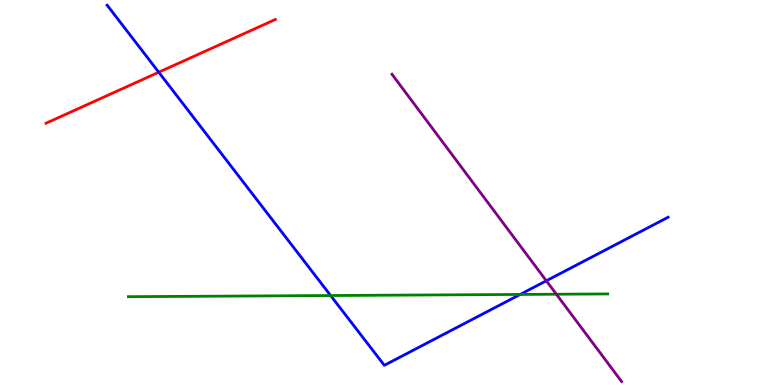[{'lines': ['blue', 'red'], 'intersections': [{'x': 2.05, 'y': 8.12}]}, {'lines': ['green', 'red'], 'intersections': []}, {'lines': ['purple', 'red'], 'intersections': []}, {'lines': ['blue', 'green'], 'intersections': [{'x': 4.27, 'y': 2.32}, {'x': 6.71, 'y': 2.35}]}, {'lines': ['blue', 'purple'], 'intersections': [{'x': 7.05, 'y': 2.71}]}, {'lines': ['green', 'purple'], 'intersections': [{'x': 7.18, 'y': 2.36}]}]